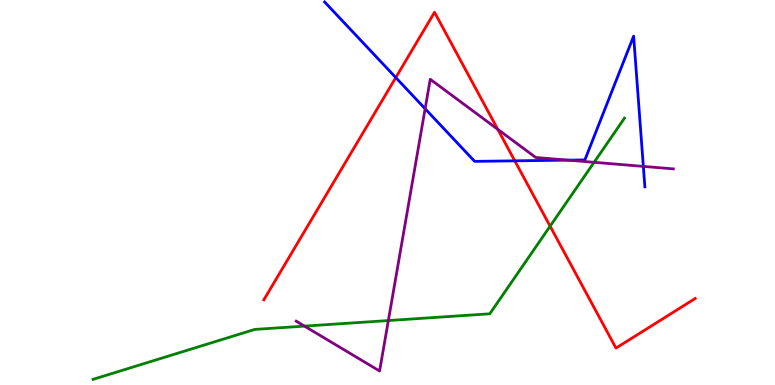[{'lines': ['blue', 'red'], 'intersections': [{'x': 5.11, 'y': 7.99}, {'x': 6.64, 'y': 5.82}]}, {'lines': ['green', 'red'], 'intersections': [{'x': 7.1, 'y': 4.13}]}, {'lines': ['purple', 'red'], 'intersections': [{'x': 6.42, 'y': 6.64}]}, {'lines': ['blue', 'green'], 'intersections': []}, {'lines': ['blue', 'purple'], 'intersections': [{'x': 5.49, 'y': 7.18}, {'x': 7.33, 'y': 5.84}, {'x': 8.3, 'y': 5.68}]}, {'lines': ['green', 'purple'], 'intersections': [{'x': 3.93, 'y': 1.53}, {'x': 5.01, 'y': 1.67}, {'x': 7.67, 'y': 5.78}]}]